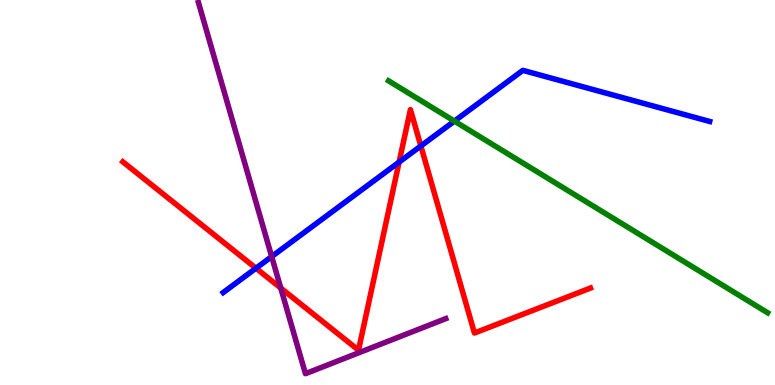[{'lines': ['blue', 'red'], 'intersections': [{'x': 3.3, 'y': 3.03}, {'x': 5.15, 'y': 5.79}, {'x': 5.43, 'y': 6.21}]}, {'lines': ['green', 'red'], 'intersections': []}, {'lines': ['purple', 'red'], 'intersections': [{'x': 3.62, 'y': 2.52}]}, {'lines': ['blue', 'green'], 'intersections': [{'x': 5.86, 'y': 6.85}]}, {'lines': ['blue', 'purple'], 'intersections': [{'x': 3.51, 'y': 3.34}]}, {'lines': ['green', 'purple'], 'intersections': []}]